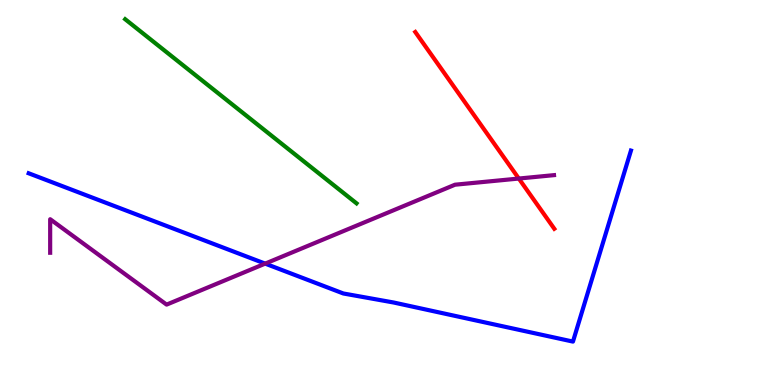[{'lines': ['blue', 'red'], 'intersections': []}, {'lines': ['green', 'red'], 'intersections': []}, {'lines': ['purple', 'red'], 'intersections': [{'x': 6.69, 'y': 5.36}]}, {'lines': ['blue', 'green'], 'intersections': []}, {'lines': ['blue', 'purple'], 'intersections': [{'x': 3.42, 'y': 3.15}]}, {'lines': ['green', 'purple'], 'intersections': []}]